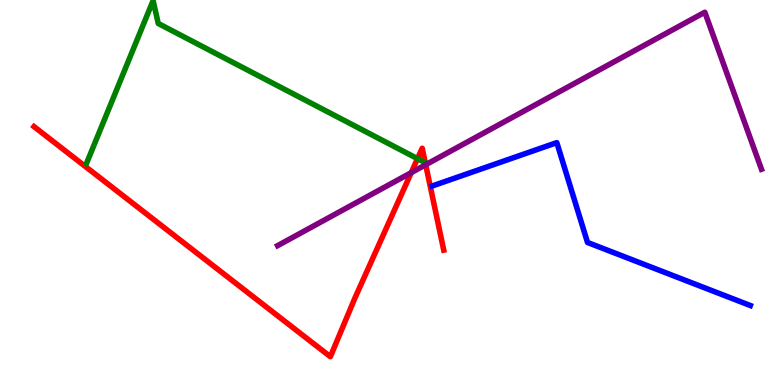[{'lines': ['blue', 'red'], 'intersections': []}, {'lines': ['green', 'red'], 'intersections': [{'x': 5.39, 'y': 5.88}]}, {'lines': ['purple', 'red'], 'intersections': [{'x': 5.31, 'y': 5.52}, {'x': 5.49, 'y': 5.72}]}, {'lines': ['blue', 'green'], 'intersections': []}, {'lines': ['blue', 'purple'], 'intersections': []}, {'lines': ['green', 'purple'], 'intersections': []}]